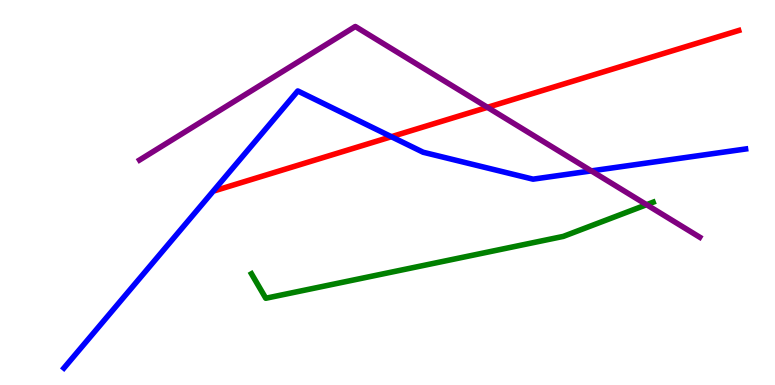[{'lines': ['blue', 'red'], 'intersections': [{'x': 5.05, 'y': 6.45}]}, {'lines': ['green', 'red'], 'intersections': []}, {'lines': ['purple', 'red'], 'intersections': [{'x': 6.29, 'y': 7.21}]}, {'lines': ['blue', 'green'], 'intersections': []}, {'lines': ['blue', 'purple'], 'intersections': [{'x': 7.63, 'y': 5.56}]}, {'lines': ['green', 'purple'], 'intersections': [{'x': 8.34, 'y': 4.68}]}]